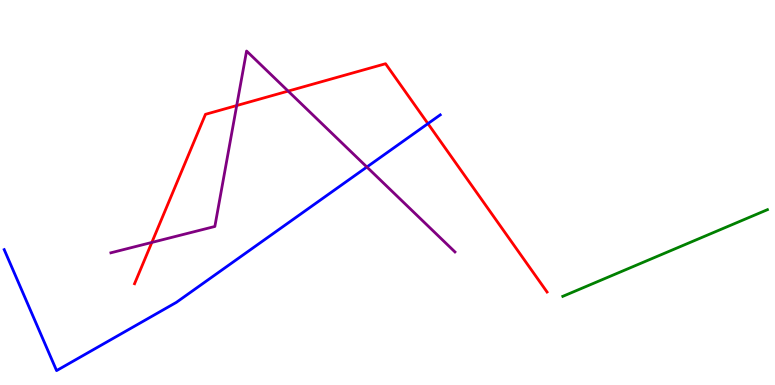[{'lines': ['blue', 'red'], 'intersections': [{'x': 5.52, 'y': 6.79}]}, {'lines': ['green', 'red'], 'intersections': []}, {'lines': ['purple', 'red'], 'intersections': [{'x': 1.96, 'y': 3.7}, {'x': 3.05, 'y': 7.26}, {'x': 3.72, 'y': 7.63}]}, {'lines': ['blue', 'green'], 'intersections': []}, {'lines': ['blue', 'purple'], 'intersections': [{'x': 4.73, 'y': 5.66}]}, {'lines': ['green', 'purple'], 'intersections': []}]